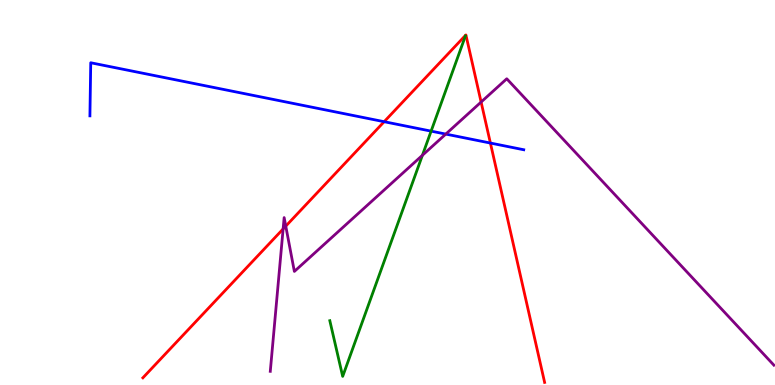[{'lines': ['blue', 'red'], 'intersections': [{'x': 4.96, 'y': 6.84}, {'x': 6.33, 'y': 6.28}]}, {'lines': ['green', 'red'], 'intersections': []}, {'lines': ['purple', 'red'], 'intersections': [{'x': 3.65, 'y': 4.05}, {'x': 3.69, 'y': 4.13}, {'x': 6.21, 'y': 7.35}]}, {'lines': ['blue', 'green'], 'intersections': [{'x': 5.56, 'y': 6.59}]}, {'lines': ['blue', 'purple'], 'intersections': [{'x': 5.75, 'y': 6.52}]}, {'lines': ['green', 'purple'], 'intersections': [{'x': 5.45, 'y': 5.97}]}]